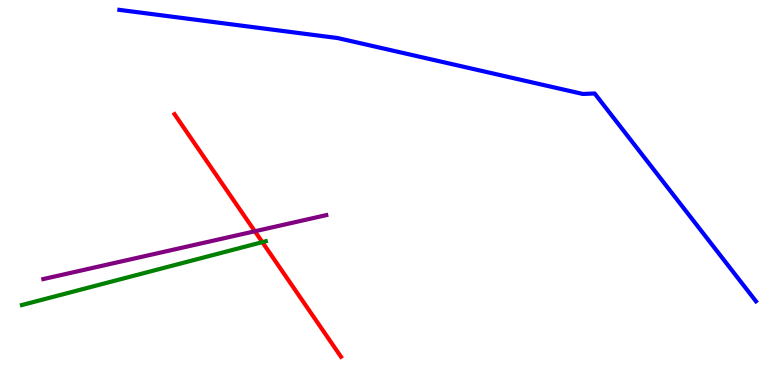[{'lines': ['blue', 'red'], 'intersections': []}, {'lines': ['green', 'red'], 'intersections': [{'x': 3.38, 'y': 3.71}]}, {'lines': ['purple', 'red'], 'intersections': [{'x': 3.29, 'y': 3.99}]}, {'lines': ['blue', 'green'], 'intersections': []}, {'lines': ['blue', 'purple'], 'intersections': []}, {'lines': ['green', 'purple'], 'intersections': []}]